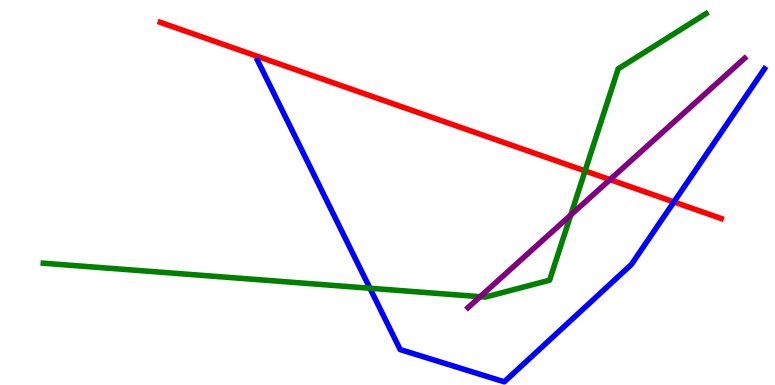[{'lines': ['blue', 'red'], 'intersections': [{'x': 8.7, 'y': 4.75}]}, {'lines': ['green', 'red'], 'intersections': [{'x': 7.55, 'y': 5.56}]}, {'lines': ['purple', 'red'], 'intersections': [{'x': 7.87, 'y': 5.33}]}, {'lines': ['blue', 'green'], 'intersections': [{'x': 4.77, 'y': 2.51}]}, {'lines': ['blue', 'purple'], 'intersections': []}, {'lines': ['green', 'purple'], 'intersections': [{'x': 6.2, 'y': 2.29}, {'x': 7.36, 'y': 4.42}]}]